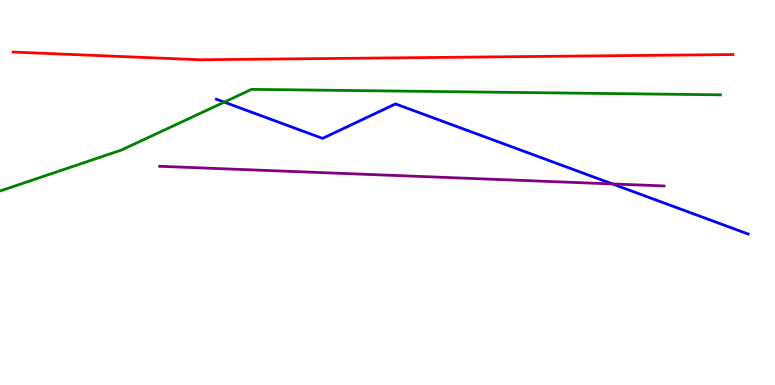[{'lines': ['blue', 'red'], 'intersections': []}, {'lines': ['green', 'red'], 'intersections': []}, {'lines': ['purple', 'red'], 'intersections': []}, {'lines': ['blue', 'green'], 'intersections': [{'x': 2.89, 'y': 7.35}]}, {'lines': ['blue', 'purple'], 'intersections': [{'x': 7.9, 'y': 5.22}]}, {'lines': ['green', 'purple'], 'intersections': []}]